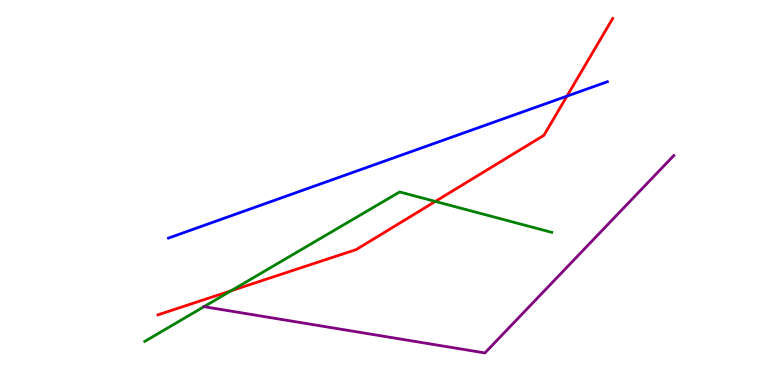[{'lines': ['blue', 'red'], 'intersections': [{'x': 7.32, 'y': 7.5}]}, {'lines': ['green', 'red'], 'intersections': [{'x': 2.98, 'y': 2.45}, {'x': 5.62, 'y': 4.77}]}, {'lines': ['purple', 'red'], 'intersections': []}, {'lines': ['blue', 'green'], 'intersections': []}, {'lines': ['blue', 'purple'], 'intersections': []}, {'lines': ['green', 'purple'], 'intersections': [{'x': 2.63, 'y': 2.03}]}]